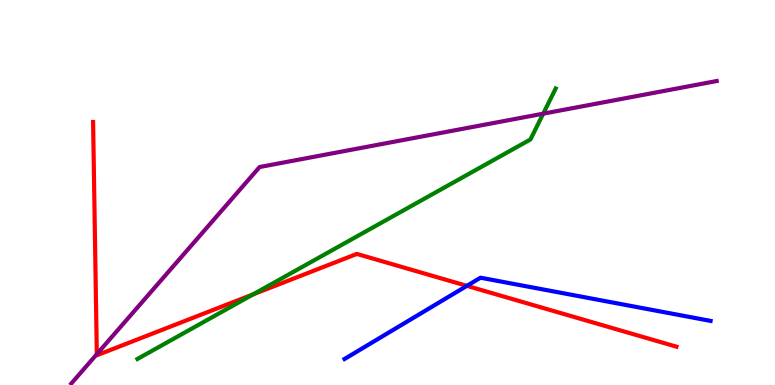[{'lines': ['blue', 'red'], 'intersections': [{'x': 6.02, 'y': 2.58}]}, {'lines': ['green', 'red'], 'intersections': [{'x': 3.27, 'y': 2.35}]}, {'lines': ['purple', 'red'], 'intersections': [{'x': 1.25, 'y': 0.801}]}, {'lines': ['blue', 'green'], 'intersections': []}, {'lines': ['blue', 'purple'], 'intersections': []}, {'lines': ['green', 'purple'], 'intersections': [{'x': 7.01, 'y': 7.05}]}]